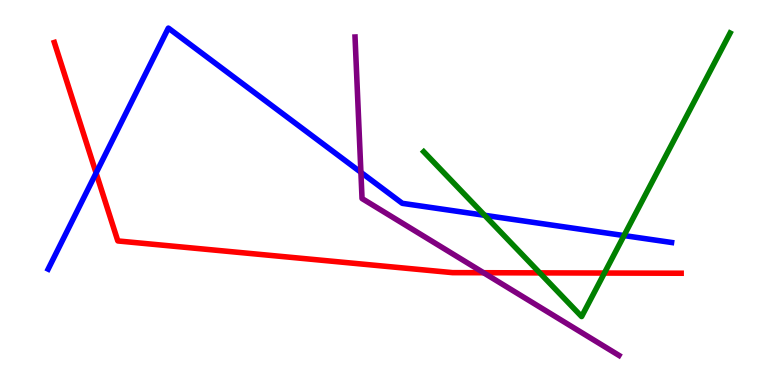[{'lines': ['blue', 'red'], 'intersections': [{'x': 1.24, 'y': 5.51}]}, {'lines': ['green', 'red'], 'intersections': [{'x': 6.96, 'y': 2.91}, {'x': 7.8, 'y': 2.91}]}, {'lines': ['purple', 'red'], 'intersections': [{'x': 6.24, 'y': 2.92}]}, {'lines': ['blue', 'green'], 'intersections': [{'x': 6.25, 'y': 4.41}, {'x': 8.05, 'y': 3.88}]}, {'lines': ['blue', 'purple'], 'intersections': [{'x': 4.66, 'y': 5.52}]}, {'lines': ['green', 'purple'], 'intersections': []}]